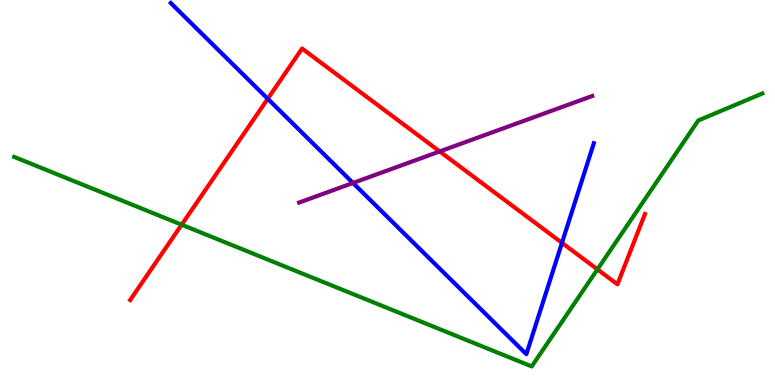[{'lines': ['blue', 'red'], 'intersections': [{'x': 3.45, 'y': 7.43}, {'x': 7.25, 'y': 3.69}]}, {'lines': ['green', 'red'], 'intersections': [{'x': 2.34, 'y': 4.16}, {'x': 7.71, 'y': 3.0}]}, {'lines': ['purple', 'red'], 'intersections': [{'x': 5.67, 'y': 6.07}]}, {'lines': ['blue', 'green'], 'intersections': []}, {'lines': ['blue', 'purple'], 'intersections': [{'x': 4.55, 'y': 5.25}]}, {'lines': ['green', 'purple'], 'intersections': []}]